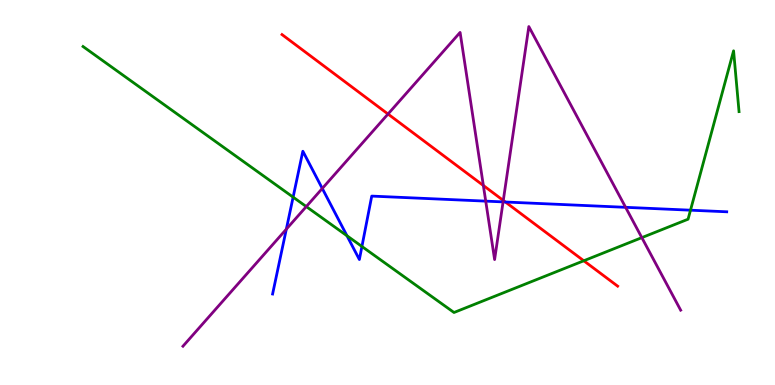[{'lines': ['blue', 'red'], 'intersections': [{'x': 6.52, 'y': 4.75}]}, {'lines': ['green', 'red'], 'intersections': [{'x': 7.53, 'y': 3.23}]}, {'lines': ['purple', 'red'], 'intersections': [{'x': 5.01, 'y': 7.04}, {'x': 6.24, 'y': 5.18}, {'x': 6.49, 'y': 4.79}]}, {'lines': ['blue', 'green'], 'intersections': [{'x': 3.78, 'y': 4.88}, {'x': 4.48, 'y': 3.88}, {'x': 4.67, 'y': 3.6}, {'x': 8.91, 'y': 4.54}]}, {'lines': ['blue', 'purple'], 'intersections': [{'x': 3.69, 'y': 4.05}, {'x': 4.16, 'y': 5.11}, {'x': 6.27, 'y': 4.78}, {'x': 6.49, 'y': 4.76}, {'x': 8.07, 'y': 4.62}]}, {'lines': ['green', 'purple'], 'intersections': [{'x': 3.95, 'y': 4.63}, {'x': 8.28, 'y': 3.83}]}]